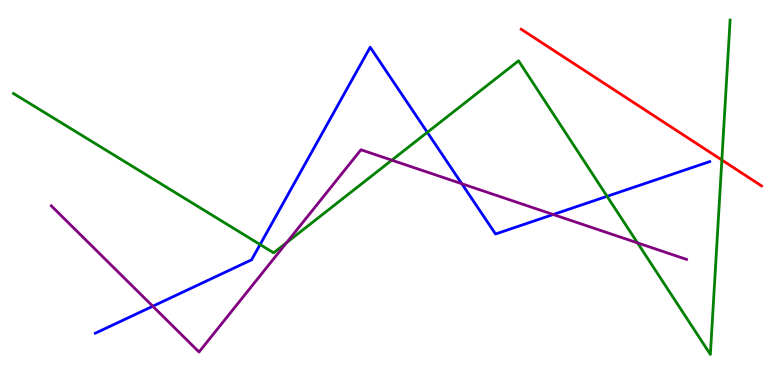[{'lines': ['blue', 'red'], 'intersections': []}, {'lines': ['green', 'red'], 'intersections': [{'x': 9.31, 'y': 5.84}]}, {'lines': ['purple', 'red'], 'intersections': []}, {'lines': ['blue', 'green'], 'intersections': [{'x': 3.36, 'y': 3.65}, {'x': 5.51, 'y': 6.56}, {'x': 7.83, 'y': 4.9}]}, {'lines': ['blue', 'purple'], 'intersections': [{'x': 1.97, 'y': 2.05}, {'x': 5.96, 'y': 5.23}, {'x': 7.14, 'y': 4.43}]}, {'lines': ['green', 'purple'], 'intersections': [{'x': 3.7, 'y': 3.7}, {'x': 5.06, 'y': 5.84}, {'x': 8.23, 'y': 3.69}]}]